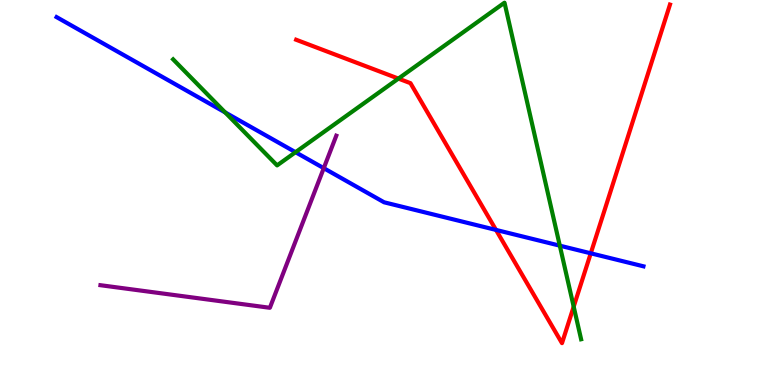[{'lines': ['blue', 'red'], 'intersections': [{'x': 6.4, 'y': 4.03}, {'x': 7.62, 'y': 3.42}]}, {'lines': ['green', 'red'], 'intersections': [{'x': 5.14, 'y': 7.96}, {'x': 7.4, 'y': 2.04}]}, {'lines': ['purple', 'red'], 'intersections': []}, {'lines': ['blue', 'green'], 'intersections': [{'x': 2.91, 'y': 7.08}, {'x': 3.81, 'y': 6.05}, {'x': 7.22, 'y': 3.62}]}, {'lines': ['blue', 'purple'], 'intersections': [{'x': 4.18, 'y': 5.63}]}, {'lines': ['green', 'purple'], 'intersections': []}]